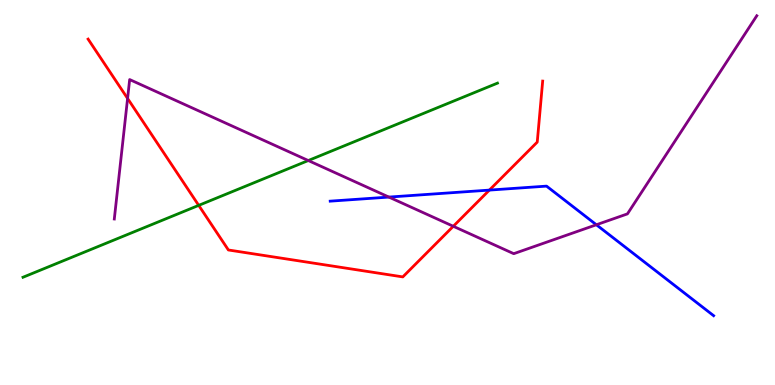[{'lines': ['blue', 'red'], 'intersections': [{'x': 6.31, 'y': 5.06}]}, {'lines': ['green', 'red'], 'intersections': [{'x': 2.56, 'y': 4.67}]}, {'lines': ['purple', 'red'], 'intersections': [{'x': 1.65, 'y': 7.44}, {'x': 5.85, 'y': 4.12}]}, {'lines': ['blue', 'green'], 'intersections': []}, {'lines': ['blue', 'purple'], 'intersections': [{'x': 5.02, 'y': 4.88}, {'x': 7.7, 'y': 4.16}]}, {'lines': ['green', 'purple'], 'intersections': [{'x': 3.98, 'y': 5.83}]}]